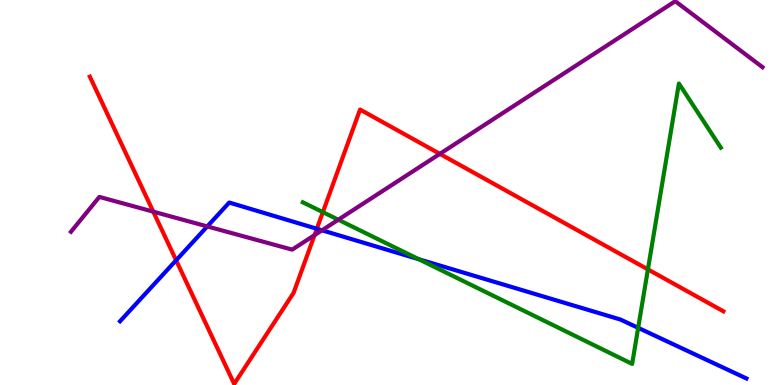[{'lines': ['blue', 'red'], 'intersections': [{'x': 2.27, 'y': 3.24}, {'x': 4.09, 'y': 4.06}]}, {'lines': ['green', 'red'], 'intersections': [{'x': 4.17, 'y': 4.49}, {'x': 8.36, 'y': 3.0}]}, {'lines': ['purple', 'red'], 'intersections': [{'x': 1.98, 'y': 4.5}, {'x': 4.06, 'y': 3.89}, {'x': 5.68, 'y': 6.0}]}, {'lines': ['blue', 'green'], 'intersections': [{'x': 5.4, 'y': 3.27}, {'x': 8.23, 'y': 1.48}]}, {'lines': ['blue', 'purple'], 'intersections': [{'x': 2.67, 'y': 4.12}, {'x': 4.15, 'y': 4.02}]}, {'lines': ['green', 'purple'], 'intersections': [{'x': 4.37, 'y': 4.29}]}]